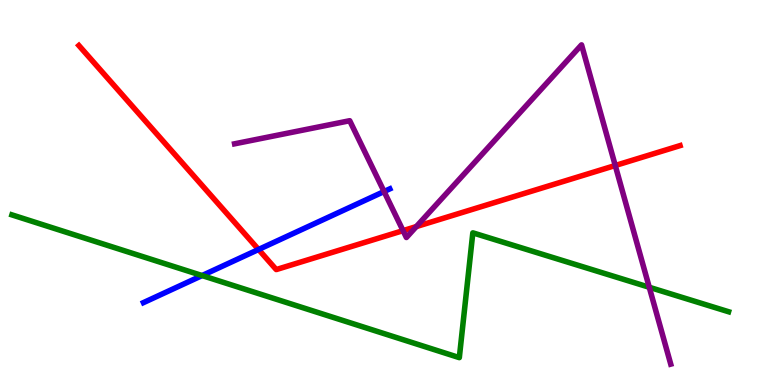[{'lines': ['blue', 'red'], 'intersections': [{'x': 3.34, 'y': 3.52}]}, {'lines': ['green', 'red'], 'intersections': []}, {'lines': ['purple', 'red'], 'intersections': [{'x': 5.2, 'y': 4.01}, {'x': 5.37, 'y': 4.12}, {'x': 7.94, 'y': 5.7}]}, {'lines': ['blue', 'green'], 'intersections': [{'x': 2.61, 'y': 2.84}]}, {'lines': ['blue', 'purple'], 'intersections': [{'x': 4.96, 'y': 5.03}]}, {'lines': ['green', 'purple'], 'intersections': [{'x': 8.38, 'y': 2.54}]}]